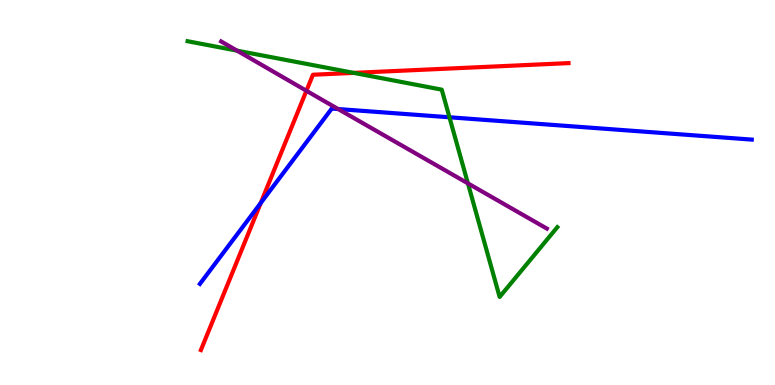[{'lines': ['blue', 'red'], 'intersections': [{'x': 3.36, 'y': 4.73}]}, {'lines': ['green', 'red'], 'intersections': [{'x': 4.56, 'y': 8.11}]}, {'lines': ['purple', 'red'], 'intersections': [{'x': 3.95, 'y': 7.64}]}, {'lines': ['blue', 'green'], 'intersections': [{'x': 5.8, 'y': 6.95}]}, {'lines': ['blue', 'purple'], 'intersections': [{'x': 4.36, 'y': 7.17}]}, {'lines': ['green', 'purple'], 'intersections': [{'x': 3.06, 'y': 8.68}, {'x': 6.04, 'y': 5.24}]}]